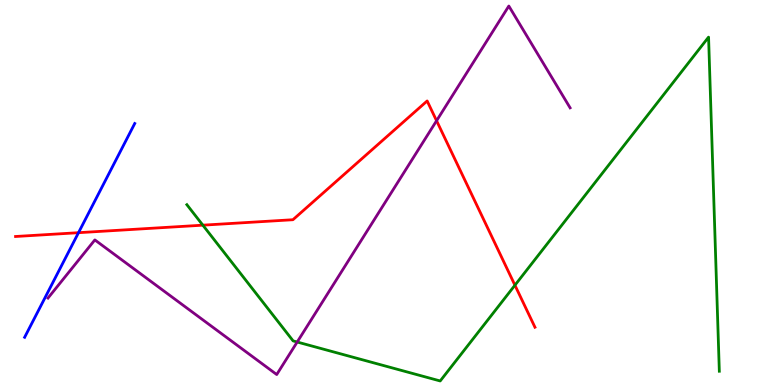[{'lines': ['blue', 'red'], 'intersections': [{'x': 1.01, 'y': 3.96}]}, {'lines': ['green', 'red'], 'intersections': [{'x': 2.62, 'y': 4.15}, {'x': 6.64, 'y': 2.59}]}, {'lines': ['purple', 'red'], 'intersections': [{'x': 5.63, 'y': 6.86}]}, {'lines': ['blue', 'green'], 'intersections': []}, {'lines': ['blue', 'purple'], 'intersections': []}, {'lines': ['green', 'purple'], 'intersections': [{'x': 3.83, 'y': 1.12}]}]